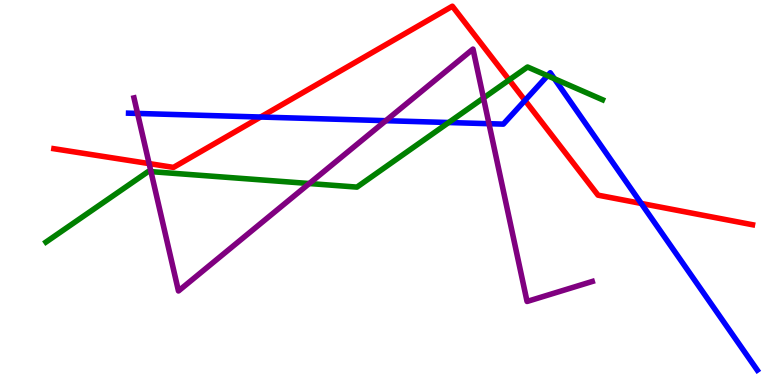[{'lines': ['blue', 'red'], 'intersections': [{'x': 3.36, 'y': 6.96}, {'x': 6.77, 'y': 7.39}, {'x': 8.27, 'y': 4.72}]}, {'lines': ['green', 'red'], 'intersections': [{'x': 6.57, 'y': 7.92}]}, {'lines': ['purple', 'red'], 'intersections': [{'x': 1.92, 'y': 5.75}]}, {'lines': ['blue', 'green'], 'intersections': [{'x': 5.79, 'y': 6.82}, {'x': 7.06, 'y': 8.03}, {'x': 7.15, 'y': 7.96}]}, {'lines': ['blue', 'purple'], 'intersections': [{'x': 1.78, 'y': 7.05}, {'x': 4.98, 'y': 6.87}, {'x': 6.31, 'y': 6.79}]}, {'lines': ['green', 'purple'], 'intersections': [{'x': 1.95, 'y': 5.54}, {'x': 3.99, 'y': 5.23}, {'x': 6.24, 'y': 7.45}]}]